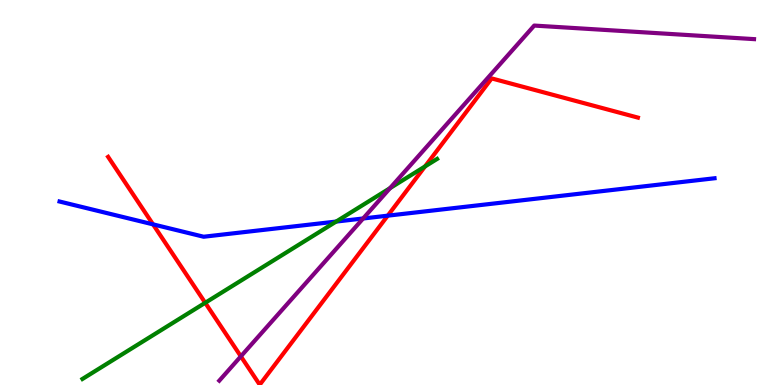[{'lines': ['blue', 'red'], 'intersections': [{'x': 1.97, 'y': 4.17}, {'x': 5.0, 'y': 4.4}]}, {'lines': ['green', 'red'], 'intersections': [{'x': 2.65, 'y': 2.14}, {'x': 5.48, 'y': 5.68}]}, {'lines': ['purple', 'red'], 'intersections': [{'x': 3.11, 'y': 0.744}]}, {'lines': ['blue', 'green'], 'intersections': [{'x': 4.34, 'y': 4.24}]}, {'lines': ['blue', 'purple'], 'intersections': [{'x': 4.69, 'y': 4.33}]}, {'lines': ['green', 'purple'], 'intersections': [{'x': 5.03, 'y': 5.11}]}]